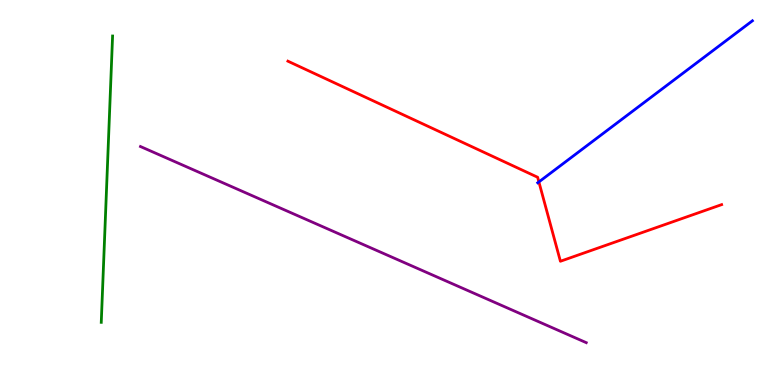[{'lines': ['blue', 'red'], 'intersections': [{'x': 6.95, 'y': 5.27}]}, {'lines': ['green', 'red'], 'intersections': []}, {'lines': ['purple', 'red'], 'intersections': []}, {'lines': ['blue', 'green'], 'intersections': []}, {'lines': ['blue', 'purple'], 'intersections': []}, {'lines': ['green', 'purple'], 'intersections': []}]